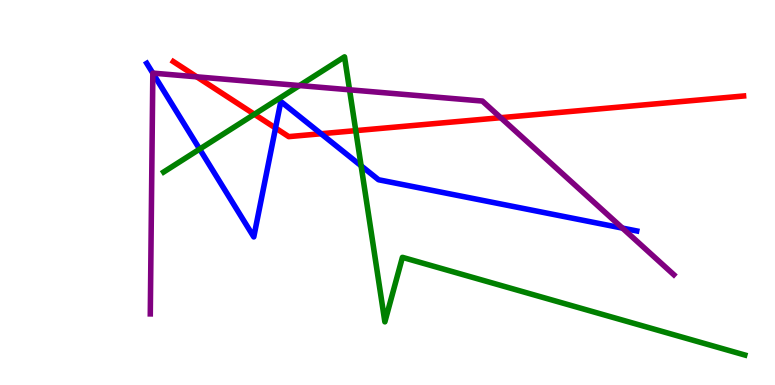[{'lines': ['blue', 'red'], 'intersections': [{'x': 3.56, 'y': 6.67}, {'x': 4.14, 'y': 6.53}]}, {'lines': ['green', 'red'], 'intersections': [{'x': 3.28, 'y': 7.03}, {'x': 4.59, 'y': 6.61}]}, {'lines': ['purple', 'red'], 'intersections': [{'x': 2.54, 'y': 8.0}, {'x': 6.46, 'y': 6.94}]}, {'lines': ['blue', 'green'], 'intersections': [{'x': 2.58, 'y': 6.13}, {'x': 4.66, 'y': 5.69}]}, {'lines': ['blue', 'purple'], 'intersections': [{'x': 1.97, 'y': 8.1}, {'x': 8.03, 'y': 4.08}]}, {'lines': ['green', 'purple'], 'intersections': [{'x': 3.86, 'y': 7.78}, {'x': 4.51, 'y': 7.67}]}]